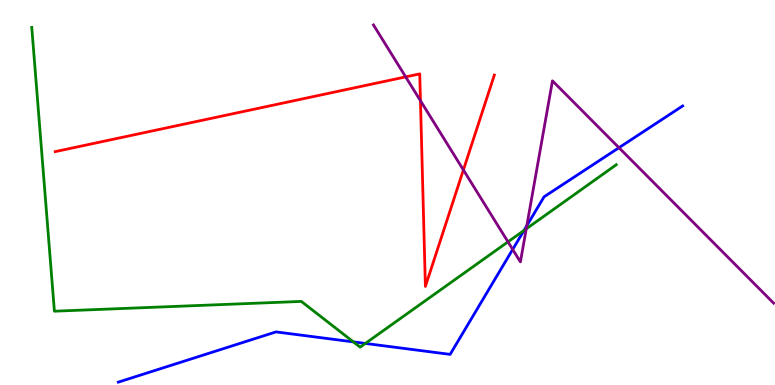[{'lines': ['blue', 'red'], 'intersections': []}, {'lines': ['green', 'red'], 'intersections': []}, {'lines': ['purple', 'red'], 'intersections': [{'x': 5.23, 'y': 8.0}, {'x': 5.43, 'y': 7.38}, {'x': 5.98, 'y': 5.59}]}, {'lines': ['blue', 'green'], 'intersections': [{'x': 4.56, 'y': 1.12}, {'x': 4.71, 'y': 1.08}, {'x': 6.76, 'y': 4.01}]}, {'lines': ['blue', 'purple'], 'intersections': [{'x': 6.62, 'y': 3.52}, {'x': 6.8, 'y': 4.14}, {'x': 7.99, 'y': 6.16}]}, {'lines': ['green', 'purple'], 'intersections': [{'x': 6.55, 'y': 3.72}, {'x': 6.79, 'y': 4.06}]}]